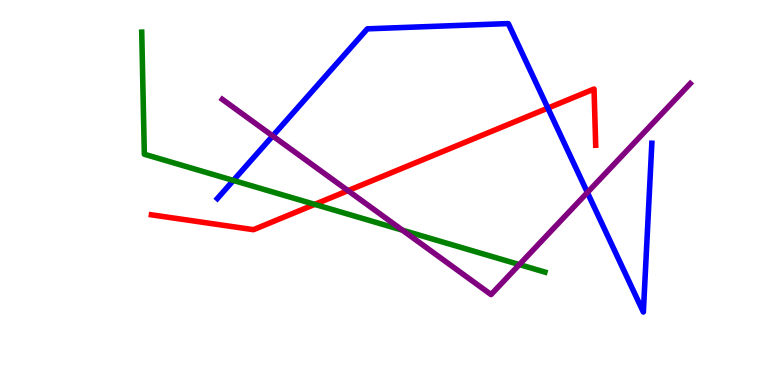[{'lines': ['blue', 'red'], 'intersections': [{'x': 7.07, 'y': 7.19}]}, {'lines': ['green', 'red'], 'intersections': [{'x': 4.06, 'y': 4.69}]}, {'lines': ['purple', 'red'], 'intersections': [{'x': 4.49, 'y': 5.05}]}, {'lines': ['blue', 'green'], 'intersections': [{'x': 3.01, 'y': 5.31}]}, {'lines': ['blue', 'purple'], 'intersections': [{'x': 3.52, 'y': 6.47}, {'x': 7.58, 'y': 5.0}]}, {'lines': ['green', 'purple'], 'intersections': [{'x': 5.19, 'y': 4.02}, {'x': 6.7, 'y': 3.13}]}]